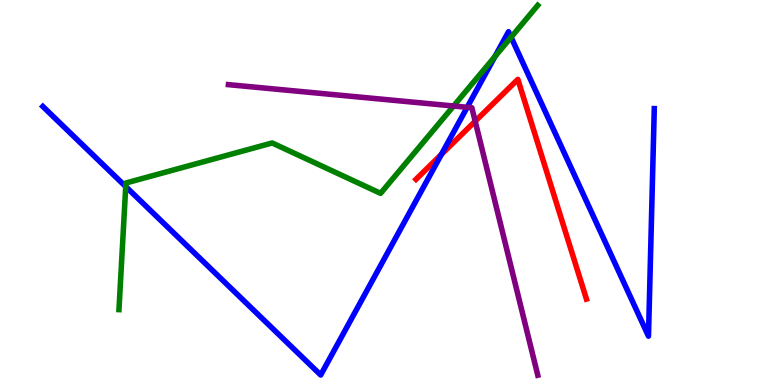[{'lines': ['blue', 'red'], 'intersections': [{'x': 5.7, 'y': 5.99}]}, {'lines': ['green', 'red'], 'intersections': []}, {'lines': ['purple', 'red'], 'intersections': [{'x': 6.13, 'y': 6.85}]}, {'lines': ['blue', 'green'], 'intersections': [{'x': 1.62, 'y': 5.15}, {'x': 6.39, 'y': 8.53}, {'x': 6.59, 'y': 9.03}]}, {'lines': ['blue', 'purple'], 'intersections': [{'x': 6.03, 'y': 7.21}]}, {'lines': ['green', 'purple'], 'intersections': [{'x': 5.85, 'y': 7.25}]}]